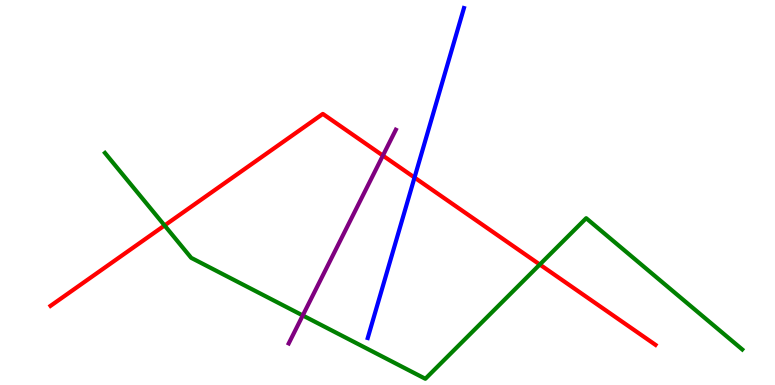[{'lines': ['blue', 'red'], 'intersections': [{'x': 5.35, 'y': 5.39}]}, {'lines': ['green', 'red'], 'intersections': [{'x': 2.12, 'y': 4.14}, {'x': 6.97, 'y': 3.13}]}, {'lines': ['purple', 'red'], 'intersections': [{'x': 4.94, 'y': 5.96}]}, {'lines': ['blue', 'green'], 'intersections': []}, {'lines': ['blue', 'purple'], 'intersections': []}, {'lines': ['green', 'purple'], 'intersections': [{'x': 3.91, 'y': 1.81}]}]